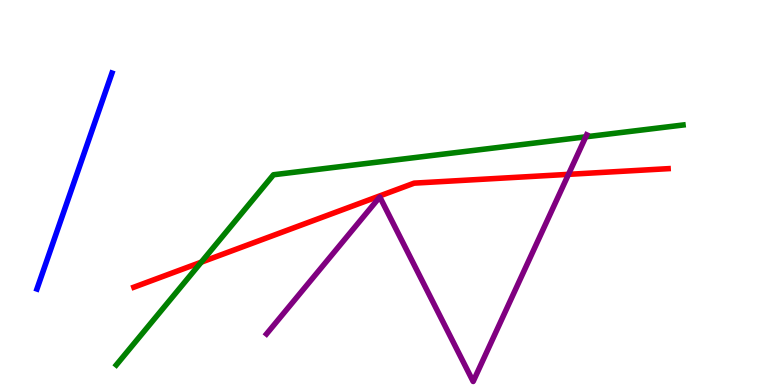[{'lines': ['blue', 'red'], 'intersections': []}, {'lines': ['green', 'red'], 'intersections': [{'x': 2.6, 'y': 3.19}]}, {'lines': ['purple', 'red'], 'intersections': [{'x': 7.34, 'y': 5.47}]}, {'lines': ['blue', 'green'], 'intersections': []}, {'lines': ['blue', 'purple'], 'intersections': []}, {'lines': ['green', 'purple'], 'intersections': [{'x': 7.56, 'y': 6.45}]}]